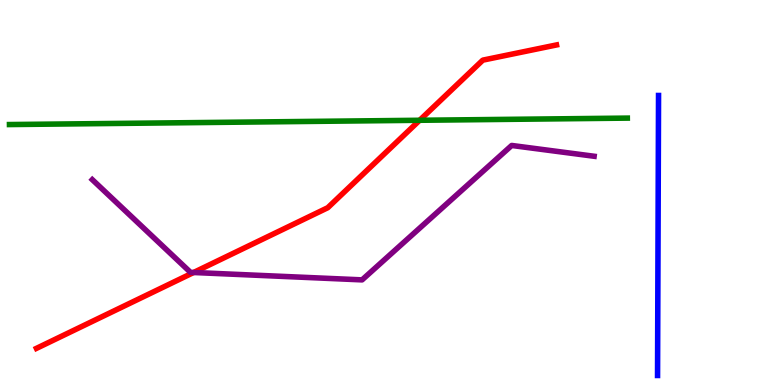[{'lines': ['blue', 'red'], 'intersections': []}, {'lines': ['green', 'red'], 'intersections': [{'x': 5.41, 'y': 6.88}]}, {'lines': ['purple', 'red'], 'intersections': [{'x': 2.5, 'y': 2.92}]}, {'lines': ['blue', 'green'], 'intersections': []}, {'lines': ['blue', 'purple'], 'intersections': []}, {'lines': ['green', 'purple'], 'intersections': []}]